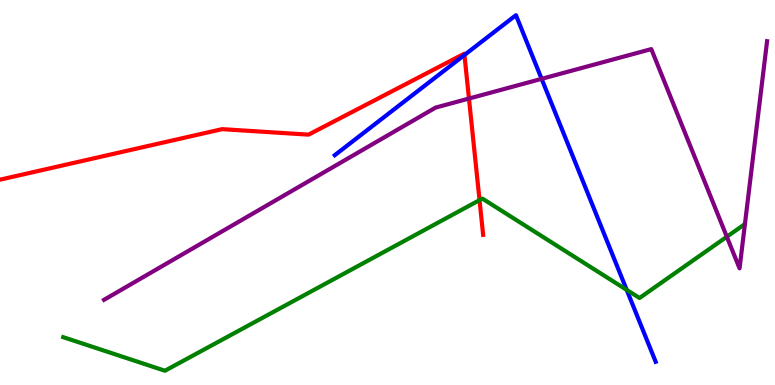[{'lines': ['blue', 'red'], 'intersections': [{'x': 5.99, 'y': 8.57}]}, {'lines': ['green', 'red'], 'intersections': [{'x': 6.19, 'y': 4.8}]}, {'lines': ['purple', 'red'], 'intersections': [{'x': 6.05, 'y': 7.44}]}, {'lines': ['blue', 'green'], 'intersections': [{'x': 8.09, 'y': 2.47}]}, {'lines': ['blue', 'purple'], 'intersections': [{'x': 6.99, 'y': 7.95}]}, {'lines': ['green', 'purple'], 'intersections': [{'x': 9.38, 'y': 3.85}]}]